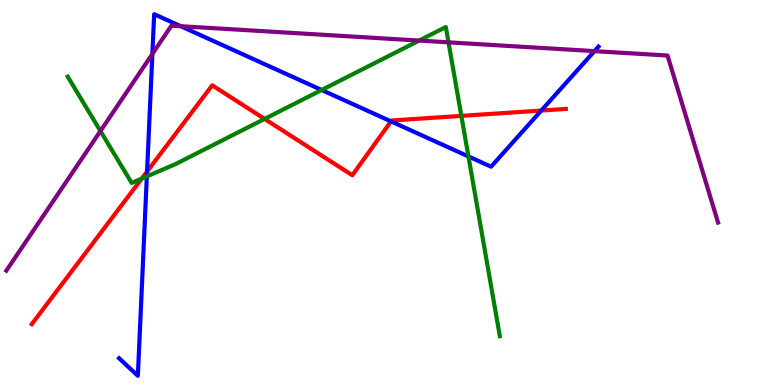[{'lines': ['blue', 'red'], 'intersections': [{'x': 1.9, 'y': 5.54}, {'x': 5.04, 'y': 6.85}, {'x': 6.98, 'y': 7.13}]}, {'lines': ['green', 'red'], 'intersections': [{'x': 1.83, 'y': 5.36}, {'x': 3.41, 'y': 6.91}, {'x': 5.95, 'y': 6.99}]}, {'lines': ['purple', 'red'], 'intersections': []}, {'lines': ['blue', 'green'], 'intersections': [{'x': 1.89, 'y': 5.42}, {'x': 4.15, 'y': 7.66}, {'x': 6.04, 'y': 5.94}]}, {'lines': ['blue', 'purple'], 'intersections': [{'x': 1.97, 'y': 8.6}, {'x': 2.33, 'y': 9.32}, {'x': 7.67, 'y': 8.67}]}, {'lines': ['green', 'purple'], 'intersections': [{'x': 1.3, 'y': 6.6}, {'x': 5.41, 'y': 8.95}, {'x': 5.79, 'y': 8.9}]}]